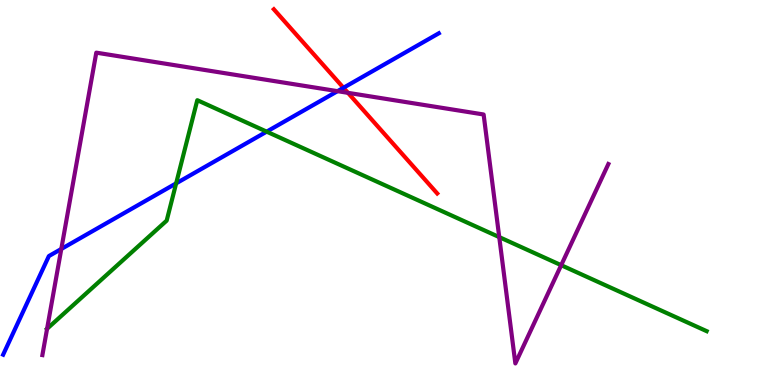[{'lines': ['blue', 'red'], 'intersections': [{'x': 4.43, 'y': 7.72}]}, {'lines': ['green', 'red'], 'intersections': []}, {'lines': ['purple', 'red'], 'intersections': [{'x': 4.49, 'y': 7.59}]}, {'lines': ['blue', 'green'], 'intersections': [{'x': 2.27, 'y': 5.24}, {'x': 3.44, 'y': 6.58}]}, {'lines': ['blue', 'purple'], 'intersections': [{'x': 0.791, 'y': 3.53}, {'x': 4.36, 'y': 7.63}]}, {'lines': ['green', 'purple'], 'intersections': [{'x': 0.608, 'y': 1.46}, {'x': 6.44, 'y': 3.84}, {'x': 7.24, 'y': 3.11}]}]